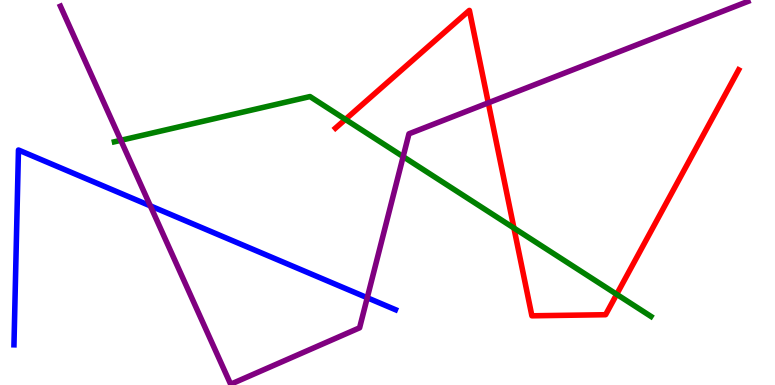[{'lines': ['blue', 'red'], 'intersections': []}, {'lines': ['green', 'red'], 'intersections': [{'x': 4.46, 'y': 6.9}, {'x': 6.63, 'y': 4.08}, {'x': 7.96, 'y': 2.36}]}, {'lines': ['purple', 'red'], 'intersections': [{'x': 6.3, 'y': 7.33}]}, {'lines': ['blue', 'green'], 'intersections': []}, {'lines': ['blue', 'purple'], 'intersections': [{'x': 1.94, 'y': 4.65}, {'x': 4.74, 'y': 2.27}]}, {'lines': ['green', 'purple'], 'intersections': [{'x': 1.56, 'y': 6.36}, {'x': 5.2, 'y': 5.93}]}]